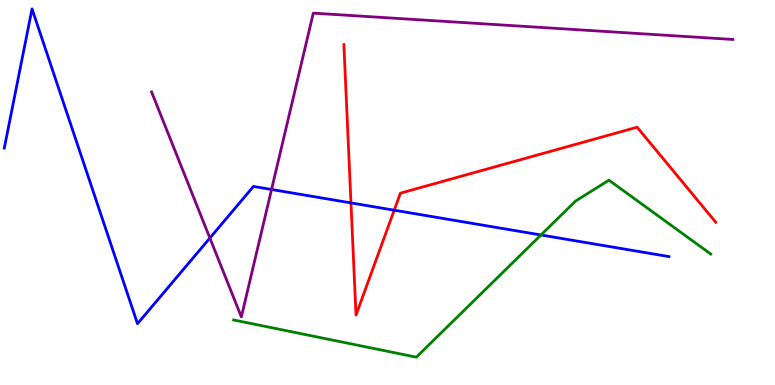[{'lines': ['blue', 'red'], 'intersections': [{'x': 4.53, 'y': 4.73}, {'x': 5.09, 'y': 4.54}]}, {'lines': ['green', 'red'], 'intersections': []}, {'lines': ['purple', 'red'], 'intersections': []}, {'lines': ['blue', 'green'], 'intersections': [{'x': 6.98, 'y': 3.9}]}, {'lines': ['blue', 'purple'], 'intersections': [{'x': 2.71, 'y': 3.82}, {'x': 3.5, 'y': 5.08}]}, {'lines': ['green', 'purple'], 'intersections': []}]